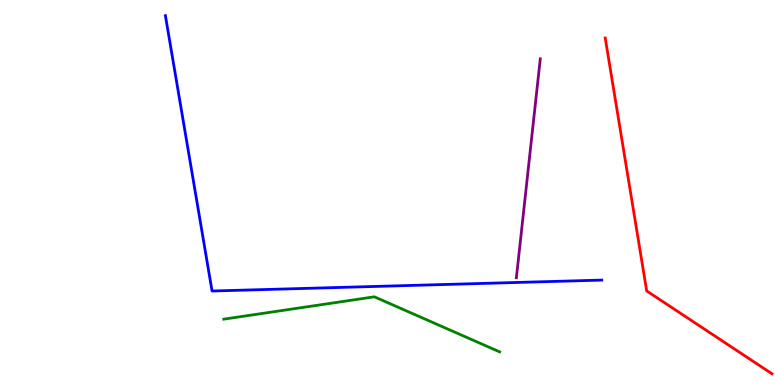[{'lines': ['blue', 'red'], 'intersections': []}, {'lines': ['green', 'red'], 'intersections': []}, {'lines': ['purple', 'red'], 'intersections': []}, {'lines': ['blue', 'green'], 'intersections': []}, {'lines': ['blue', 'purple'], 'intersections': []}, {'lines': ['green', 'purple'], 'intersections': []}]